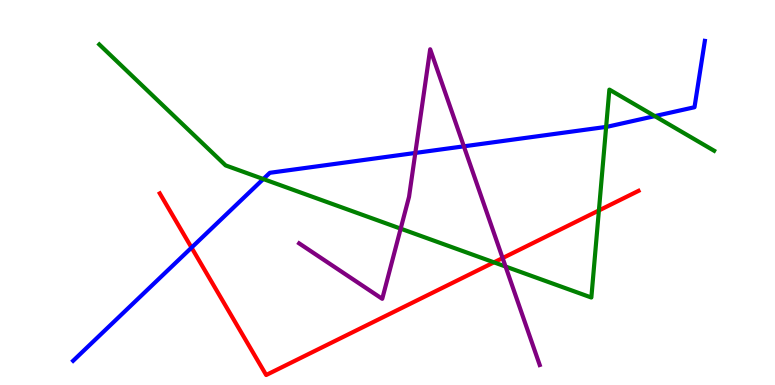[{'lines': ['blue', 'red'], 'intersections': [{'x': 2.47, 'y': 3.57}]}, {'lines': ['green', 'red'], 'intersections': [{'x': 6.37, 'y': 3.19}, {'x': 7.73, 'y': 4.53}]}, {'lines': ['purple', 'red'], 'intersections': [{'x': 6.49, 'y': 3.3}]}, {'lines': ['blue', 'green'], 'intersections': [{'x': 3.4, 'y': 5.35}, {'x': 7.82, 'y': 6.7}, {'x': 8.45, 'y': 6.98}]}, {'lines': ['blue', 'purple'], 'intersections': [{'x': 5.36, 'y': 6.03}, {'x': 5.99, 'y': 6.2}]}, {'lines': ['green', 'purple'], 'intersections': [{'x': 5.17, 'y': 4.06}, {'x': 6.52, 'y': 3.08}]}]